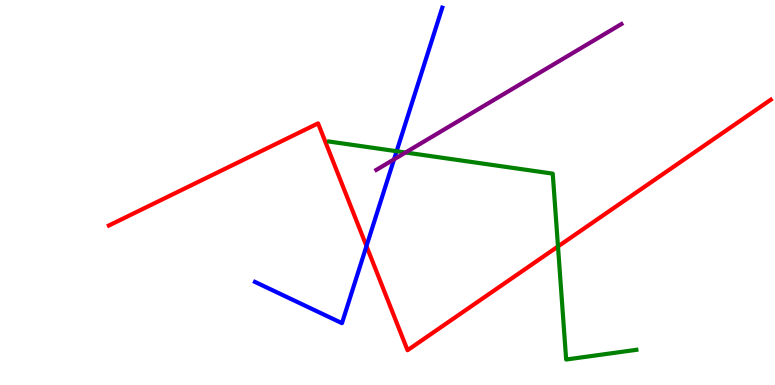[{'lines': ['blue', 'red'], 'intersections': [{'x': 4.73, 'y': 3.61}]}, {'lines': ['green', 'red'], 'intersections': [{'x': 7.2, 'y': 3.6}]}, {'lines': ['purple', 'red'], 'intersections': []}, {'lines': ['blue', 'green'], 'intersections': [{'x': 5.12, 'y': 6.07}]}, {'lines': ['blue', 'purple'], 'intersections': [{'x': 5.08, 'y': 5.86}]}, {'lines': ['green', 'purple'], 'intersections': [{'x': 5.23, 'y': 6.04}]}]